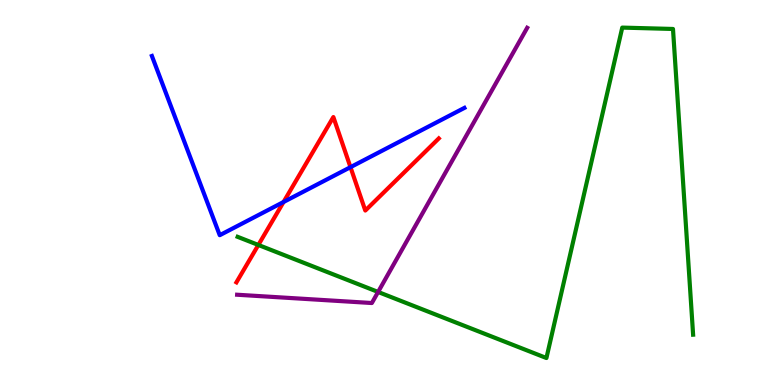[{'lines': ['blue', 'red'], 'intersections': [{'x': 3.66, 'y': 4.75}, {'x': 4.52, 'y': 5.66}]}, {'lines': ['green', 'red'], 'intersections': [{'x': 3.33, 'y': 3.64}]}, {'lines': ['purple', 'red'], 'intersections': []}, {'lines': ['blue', 'green'], 'intersections': []}, {'lines': ['blue', 'purple'], 'intersections': []}, {'lines': ['green', 'purple'], 'intersections': [{'x': 4.88, 'y': 2.42}]}]